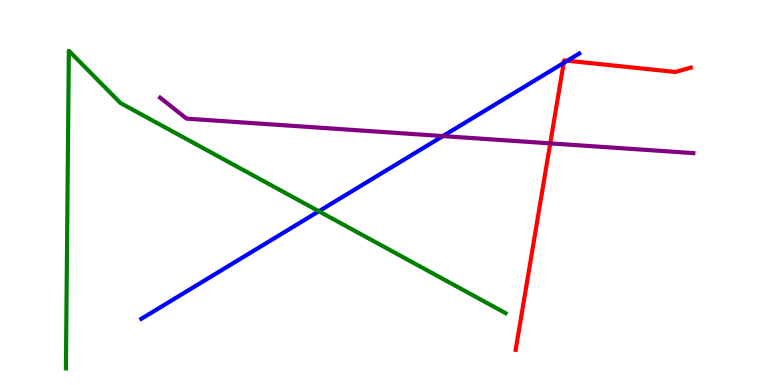[{'lines': ['blue', 'red'], 'intersections': [{'x': 7.27, 'y': 8.37}, {'x': 7.32, 'y': 8.42}]}, {'lines': ['green', 'red'], 'intersections': []}, {'lines': ['purple', 'red'], 'intersections': [{'x': 7.1, 'y': 6.28}]}, {'lines': ['blue', 'green'], 'intersections': [{'x': 4.11, 'y': 4.51}]}, {'lines': ['blue', 'purple'], 'intersections': [{'x': 5.72, 'y': 6.47}]}, {'lines': ['green', 'purple'], 'intersections': []}]